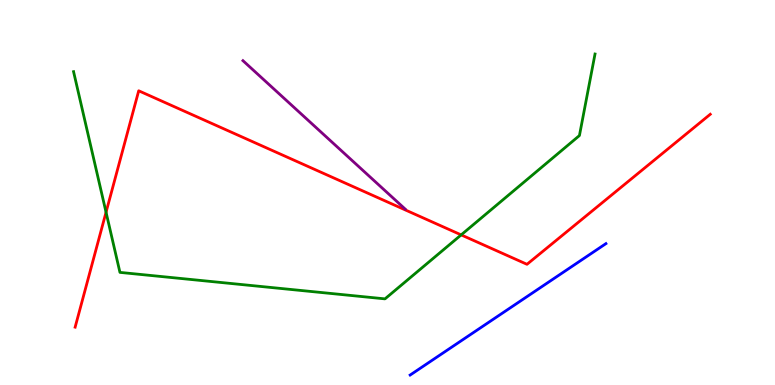[{'lines': ['blue', 'red'], 'intersections': []}, {'lines': ['green', 'red'], 'intersections': [{'x': 1.37, 'y': 4.49}, {'x': 5.95, 'y': 3.9}]}, {'lines': ['purple', 'red'], 'intersections': []}, {'lines': ['blue', 'green'], 'intersections': []}, {'lines': ['blue', 'purple'], 'intersections': []}, {'lines': ['green', 'purple'], 'intersections': []}]